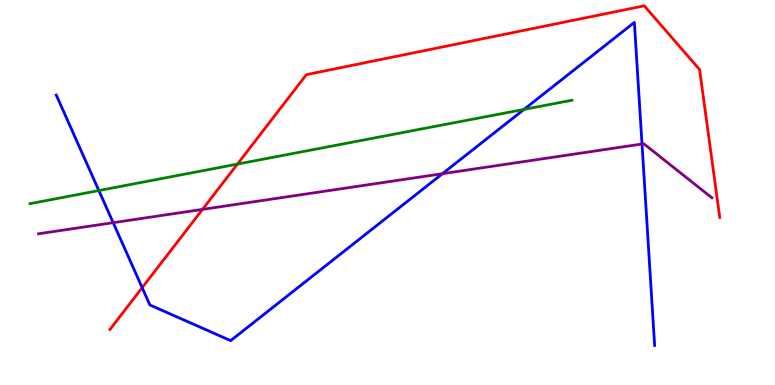[{'lines': ['blue', 'red'], 'intersections': [{'x': 1.83, 'y': 2.53}]}, {'lines': ['green', 'red'], 'intersections': [{'x': 3.06, 'y': 5.74}]}, {'lines': ['purple', 'red'], 'intersections': [{'x': 2.61, 'y': 4.56}]}, {'lines': ['blue', 'green'], 'intersections': [{'x': 1.28, 'y': 5.05}, {'x': 6.76, 'y': 7.16}]}, {'lines': ['blue', 'purple'], 'intersections': [{'x': 1.46, 'y': 4.22}, {'x': 5.71, 'y': 5.49}, {'x': 8.28, 'y': 6.26}]}, {'lines': ['green', 'purple'], 'intersections': []}]